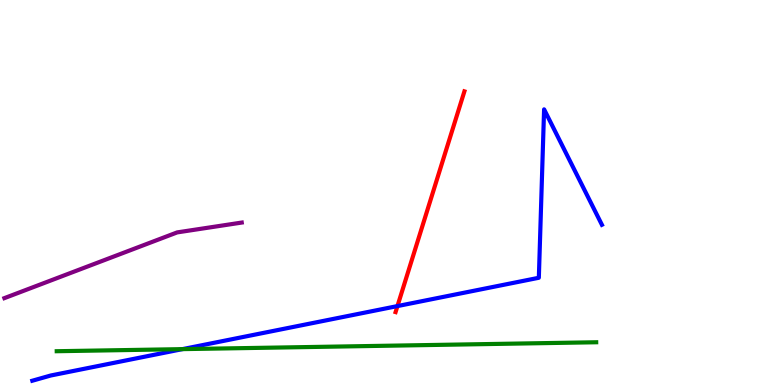[{'lines': ['blue', 'red'], 'intersections': [{'x': 5.13, 'y': 2.05}]}, {'lines': ['green', 'red'], 'intersections': []}, {'lines': ['purple', 'red'], 'intersections': []}, {'lines': ['blue', 'green'], 'intersections': [{'x': 2.35, 'y': 0.932}]}, {'lines': ['blue', 'purple'], 'intersections': []}, {'lines': ['green', 'purple'], 'intersections': []}]